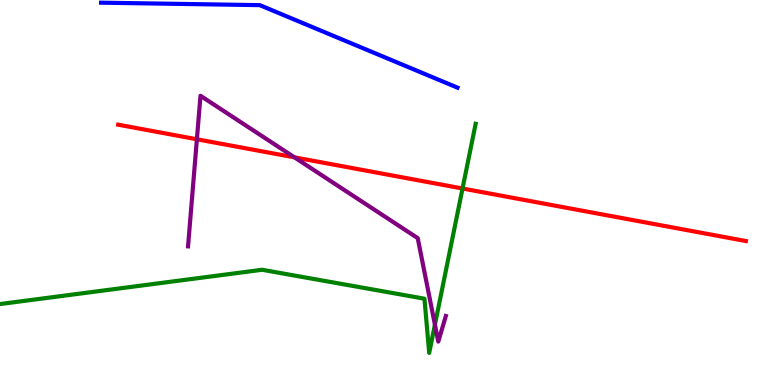[{'lines': ['blue', 'red'], 'intersections': []}, {'lines': ['green', 'red'], 'intersections': [{'x': 5.97, 'y': 5.1}]}, {'lines': ['purple', 'red'], 'intersections': [{'x': 2.54, 'y': 6.38}, {'x': 3.8, 'y': 5.91}]}, {'lines': ['blue', 'green'], 'intersections': []}, {'lines': ['blue', 'purple'], 'intersections': []}, {'lines': ['green', 'purple'], 'intersections': [{'x': 5.61, 'y': 1.57}]}]